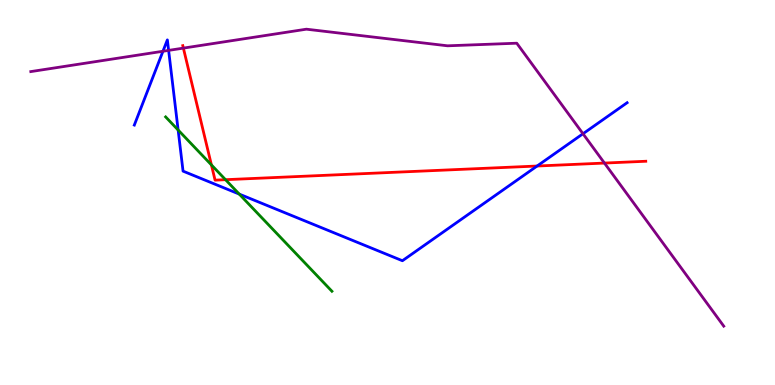[{'lines': ['blue', 'red'], 'intersections': [{'x': 6.93, 'y': 5.69}]}, {'lines': ['green', 'red'], 'intersections': [{'x': 2.73, 'y': 5.72}, {'x': 2.91, 'y': 5.33}]}, {'lines': ['purple', 'red'], 'intersections': [{'x': 2.37, 'y': 8.75}, {'x': 7.8, 'y': 5.76}]}, {'lines': ['blue', 'green'], 'intersections': [{'x': 2.3, 'y': 6.62}, {'x': 3.09, 'y': 4.96}]}, {'lines': ['blue', 'purple'], 'intersections': [{'x': 2.1, 'y': 8.67}, {'x': 2.18, 'y': 8.69}, {'x': 7.52, 'y': 6.53}]}, {'lines': ['green', 'purple'], 'intersections': []}]